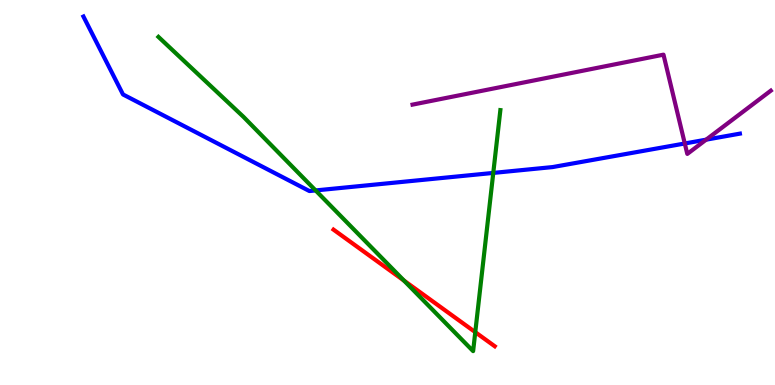[{'lines': ['blue', 'red'], 'intersections': []}, {'lines': ['green', 'red'], 'intersections': [{'x': 5.21, 'y': 2.71}, {'x': 6.13, 'y': 1.37}]}, {'lines': ['purple', 'red'], 'intersections': []}, {'lines': ['blue', 'green'], 'intersections': [{'x': 4.07, 'y': 5.05}, {'x': 6.36, 'y': 5.51}]}, {'lines': ['blue', 'purple'], 'intersections': [{'x': 8.84, 'y': 6.27}, {'x': 9.11, 'y': 6.37}]}, {'lines': ['green', 'purple'], 'intersections': []}]